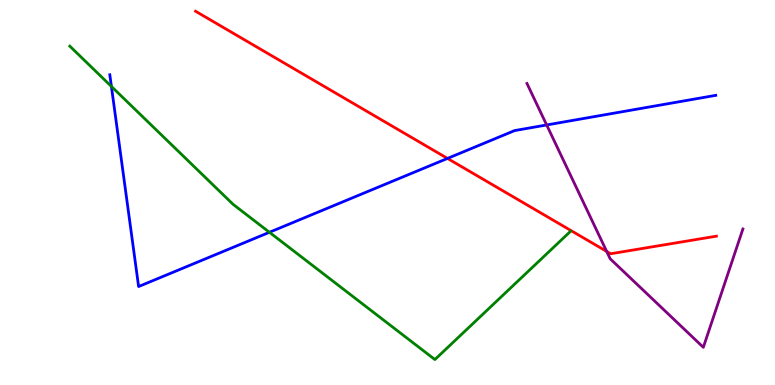[{'lines': ['blue', 'red'], 'intersections': [{'x': 5.77, 'y': 5.89}]}, {'lines': ['green', 'red'], 'intersections': []}, {'lines': ['purple', 'red'], 'intersections': [{'x': 7.83, 'y': 3.47}]}, {'lines': ['blue', 'green'], 'intersections': [{'x': 1.44, 'y': 7.75}, {'x': 3.48, 'y': 3.97}]}, {'lines': ['blue', 'purple'], 'intersections': [{'x': 7.05, 'y': 6.75}]}, {'lines': ['green', 'purple'], 'intersections': []}]